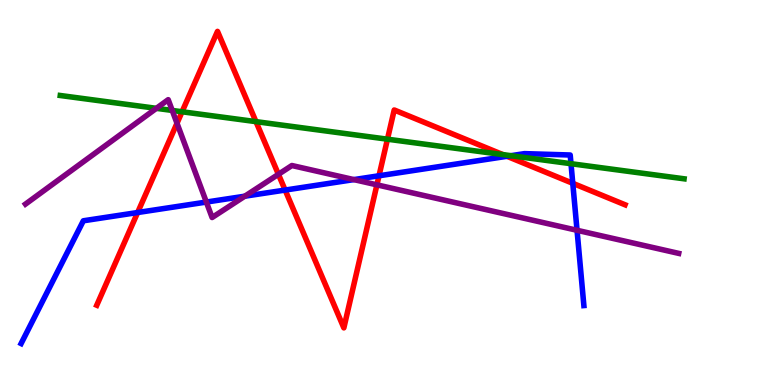[{'lines': ['blue', 'red'], 'intersections': [{'x': 1.78, 'y': 4.48}, {'x': 3.68, 'y': 5.06}, {'x': 4.89, 'y': 5.43}, {'x': 6.54, 'y': 5.94}, {'x': 7.39, 'y': 5.24}]}, {'lines': ['green', 'red'], 'intersections': [{'x': 2.35, 'y': 7.1}, {'x': 3.3, 'y': 6.84}, {'x': 5.0, 'y': 6.38}, {'x': 6.49, 'y': 5.98}]}, {'lines': ['purple', 'red'], 'intersections': [{'x': 2.28, 'y': 6.8}, {'x': 3.59, 'y': 5.47}, {'x': 4.86, 'y': 5.2}]}, {'lines': ['blue', 'green'], 'intersections': [{'x': 6.59, 'y': 5.96}, {'x': 7.37, 'y': 5.75}]}, {'lines': ['blue', 'purple'], 'intersections': [{'x': 2.66, 'y': 4.75}, {'x': 3.16, 'y': 4.9}, {'x': 4.57, 'y': 5.34}, {'x': 7.45, 'y': 4.02}]}, {'lines': ['green', 'purple'], 'intersections': [{'x': 2.02, 'y': 7.19}, {'x': 2.22, 'y': 7.13}]}]